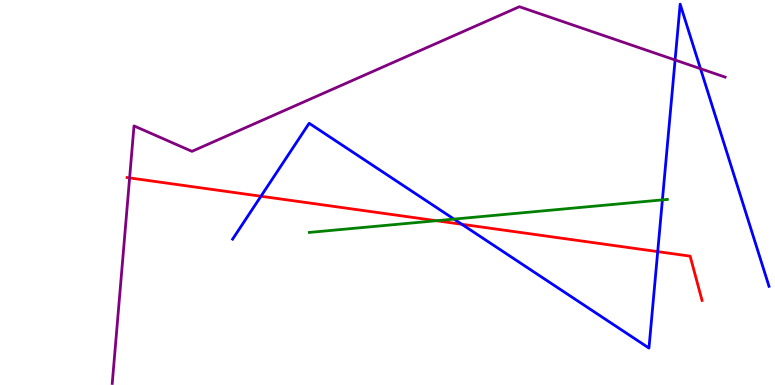[{'lines': ['blue', 'red'], 'intersections': [{'x': 3.37, 'y': 4.9}, {'x': 5.96, 'y': 4.17}, {'x': 8.49, 'y': 3.46}]}, {'lines': ['green', 'red'], 'intersections': [{'x': 5.63, 'y': 4.27}]}, {'lines': ['purple', 'red'], 'intersections': [{'x': 1.67, 'y': 5.38}]}, {'lines': ['blue', 'green'], 'intersections': [{'x': 5.86, 'y': 4.31}, {'x': 8.55, 'y': 4.81}]}, {'lines': ['blue', 'purple'], 'intersections': [{'x': 8.71, 'y': 8.44}, {'x': 9.04, 'y': 8.22}]}, {'lines': ['green', 'purple'], 'intersections': []}]